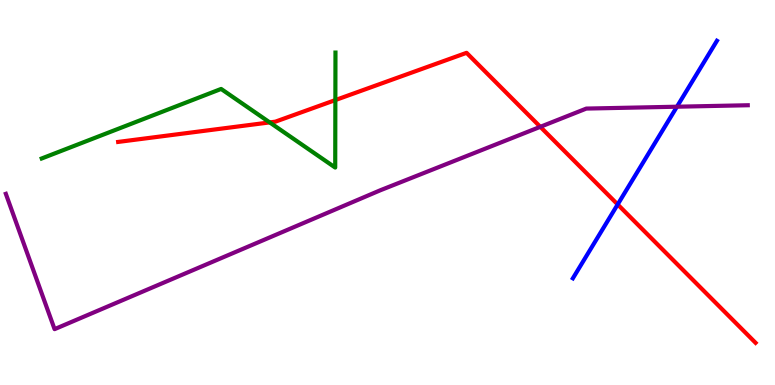[{'lines': ['blue', 'red'], 'intersections': [{'x': 7.97, 'y': 4.69}]}, {'lines': ['green', 'red'], 'intersections': [{'x': 3.48, 'y': 6.82}, {'x': 4.33, 'y': 7.4}]}, {'lines': ['purple', 'red'], 'intersections': [{'x': 6.97, 'y': 6.71}]}, {'lines': ['blue', 'green'], 'intersections': []}, {'lines': ['blue', 'purple'], 'intersections': [{'x': 8.73, 'y': 7.23}]}, {'lines': ['green', 'purple'], 'intersections': []}]